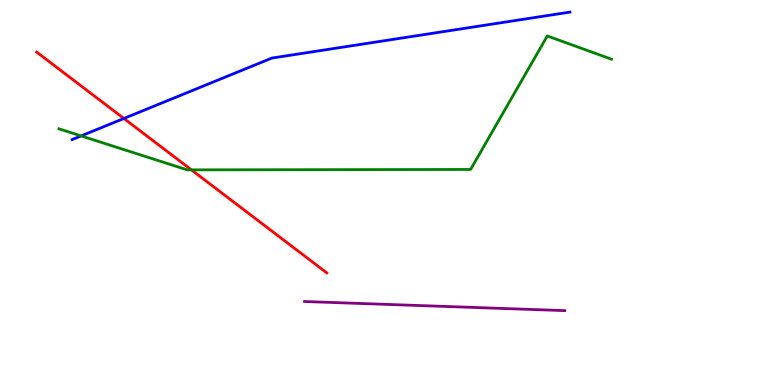[{'lines': ['blue', 'red'], 'intersections': [{'x': 1.6, 'y': 6.92}]}, {'lines': ['green', 'red'], 'intersections': [{'x': 2.47, 'y': 5.59}]}, {'lines': ['purple', 'red'], 'intersections': []}, {'lines': ['blue', 'green'], 'intersections': [{'x': 1.05, 'y': 6.47}]}, {'lines': ['blue', 'purple'], 'intersections': []}, {'lines': ['green', 'purple'], 'intersections': []}]